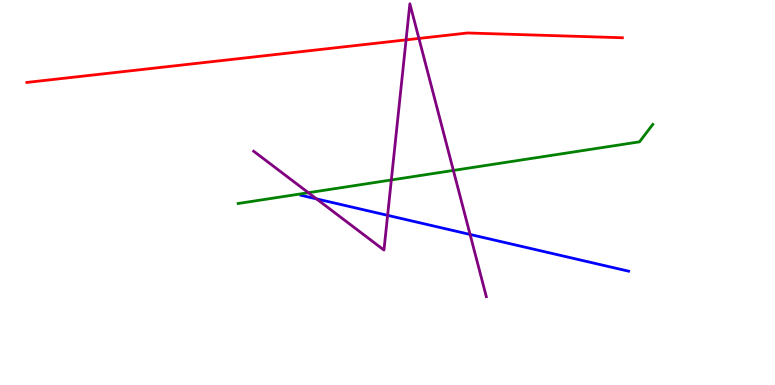[{'lines': ['blue', 'red'], 'intersections': []}, {'lines': ['green', 'red'], 'intersections': []}, {'lines': ['purple', 'red'], 'intersections': [{'x': 5.24, 'y': 8.96}, {'x': 5.41, 'y': 9.0}]}, {'lines': ['blue', 'green'], 'intersections': []}, {'lines': ['blue', 'purple'], 'intersections': [{'x': 4.08, 'y': 4.83}, {'x': 5.0, 'y': 4.41}, {'x': 6.07, 'y': 3.91}]}, {'lines': ['green', 'purple'], 'intersections': [{'x': 3.98, 'y': 4.99}, {'x': 5.05, 'y': 5.33}, {'x': 5.85, 'y': 5.57}]}]